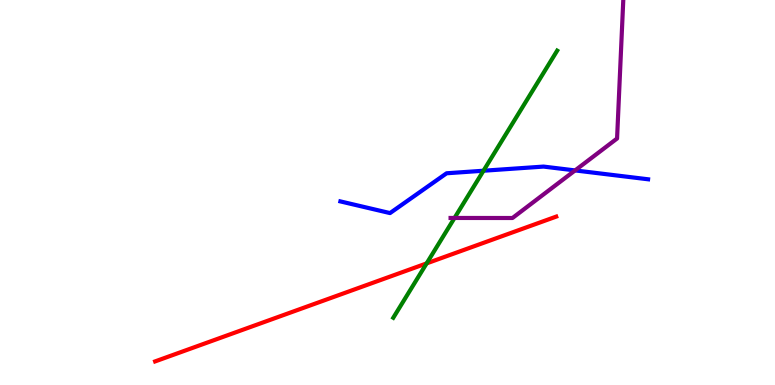[{'lines': ['blue', 'red'], 'intersections': []}, {'lines': ['green', 'red'], 'intersections': [{'x': 5.51, 'y': 3.16}]}, {'lines': ['purple', 'red'], 'intersections': []}, {'lines': ['blue', 'green'], 'intersections': [{'x': 6.24, 'y': 5.57}]}, {'lines': ['blue', 'purple'], 'intersections': [{'x': 7.42, 'y': 5.57}]}, {'lines': ['green', 'purple'], 'intersections': [{'x': 5.86, 'y': 4.34}]}]